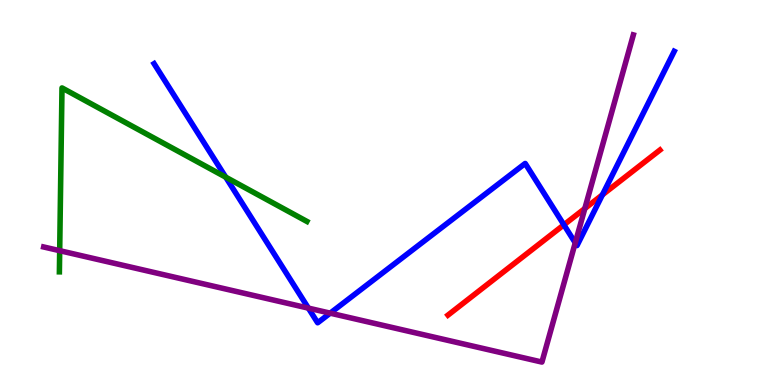[{'lines': ['blue', 'red'], 'intersections': [{'x': 7.28, 'y': 4.16}, {'x': 7.77, 'y': 4.94}]}, {'lines': ['green', 'red'], 'intersections': []}, {'lines': ['purple', 'red'], 'intersections': [{'x': 7.55, 'y': 4.58}]}, {'lines': ['blue', 'green'], 'intersections': [{'x': 2.91, 'y': 5.4}]}, {'lines': ['blue', 'purple'], 'intersections': [{'x': 3.98, 'y': 2.0}, {'x': 4.26, 'y': 1.87}, {'x': 7.42, 'y': 3.69}]}, {'lines': ['green', 'purple'], 'intersections': [{'x': 0.77, 'y': 3.49}]}]